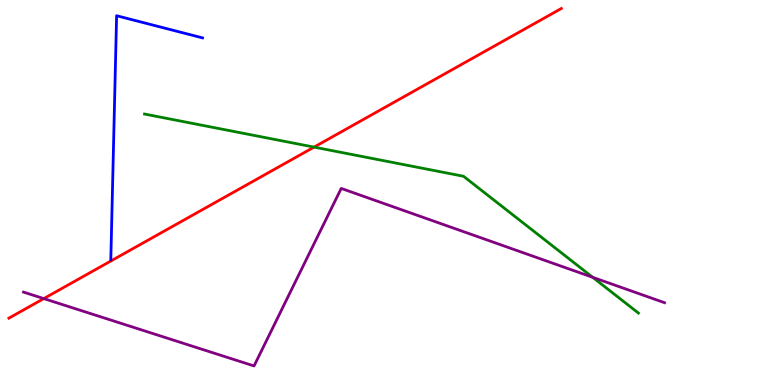[{'lines': ['blue', 'red'], 'intersections': []}, {'lines': ['green', 'red'], 'intersections': [{'x': 4.05, 'y': 6.18}]}, {'lines': ['purple', 'red'], 'intersections': [{'x': 0.565, 'y': 2.24}]}, {'lines': ['blue', 'green'], 'intersections': []}, {'lines': ['blue', 'purple'], 'intersections': []}, {'lines': ['green', 'purple'], 'intersections': [{'x': 7.65, 'y': 2.8}]}]